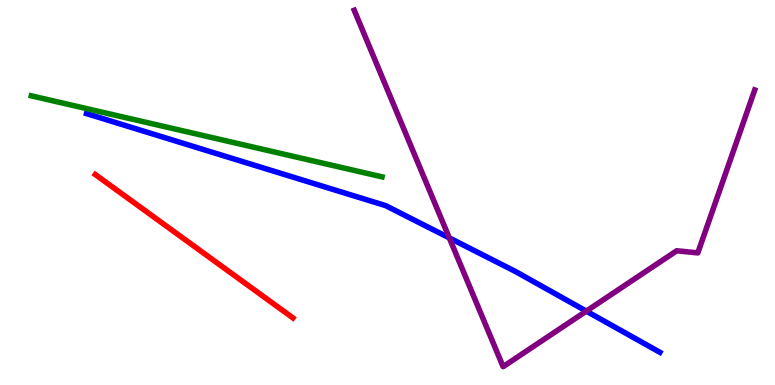[{'lines': ['blue', 'red'], 'intersections': []}, {'lines': ['green', 'red'], 'intersections': []}, {'lines': ['purple', 'red'], 'intersections': []}, {'lines': ['blue', 'green'], 'intersections': []}, {'lines': ['blue', 'purple'], 'intersections': [{'x': 5.8, 'y': 3.82}, {'x': 7.57, 'y': 1.92}]}, {'lines': ['green', 'purple'], 'intersections': []}]